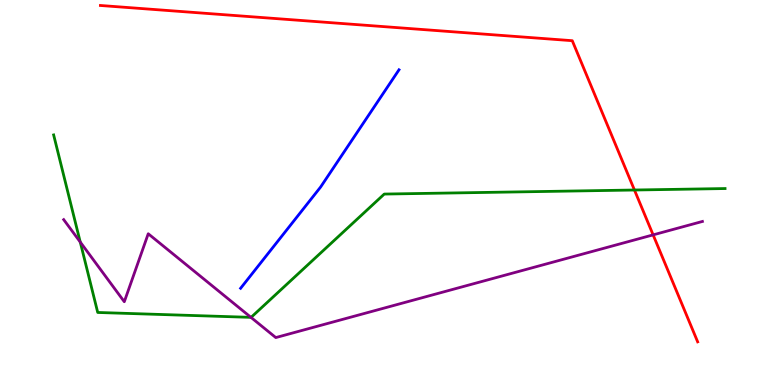[{'lines': ['blue', 'red'], 'intersections': []}, {'lines': ['green', 'red'], 'intersections': [{'x': 8.19, 'y': 5.06}]}, {'lines': ['purple', 'red'], 'intersections': [{'x': 8.43, 'y': 3.9}]}, {'lines': ['blue', 'green'], 'intersections': []}, {'lines': ['blue', 'purple'], 'intersections': []}, {'lines': ['green', 'purple'], 'intersections': [{'x': 1.04, 'y': 3.71}, {'x': 3.24, 'y': 1.76}]}]